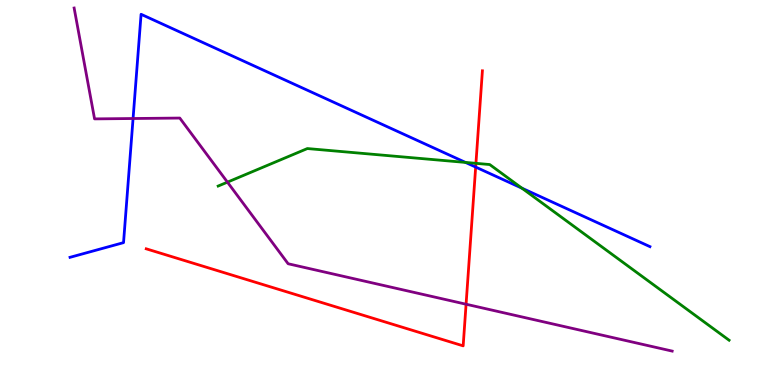[{'lines': ['blue', 'red'], 'intersections': [{'x': 6.14, 'y': 5.66}]}, {'lines': ['green', 'red'], 'intersections': [{'x': 6.14, 'y': 5.76}]}, {'lines': ['purple', 'red'], 'intersections': [{'x': 6.01, 'y': 2.1}]}, {'lines': ['blue', 'green'], 'intersections': [{'x': 6.01, 'y': 5.78}, {'x': 6.73, 'y': 5.11}]}, {'lines': ['blue', 'purple'], 'intersections': [{'x': 1.72, 'y': 6.92}]}, {'lines': ['green', 'purple'], 'intersections': [{'x': 2.93, 'y': 5.27}]}]